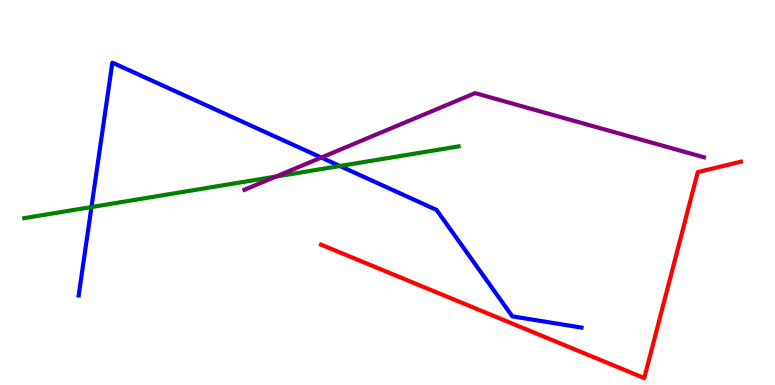[{'lines': ['blue', 'red'], 'intersections': []}, {'lines': ['green', 'red'], 'intersections': []}, {'lines': ['purple', 'red'], 'intersections': []}, {'lines': ['blue', 'green'], 'intersections': [{'x': 1.18, 'y': 4.62}, {'x': 4.39, 'y': 5.69}]}, {'lines': ['blue', 'purple'], 'intersections': [{'x': 4.15, 'y': 5.91}]}, {'lines': ['green', 'purple'], 'intersections': [{'x': 3.56, 'y': 5.41}]}]